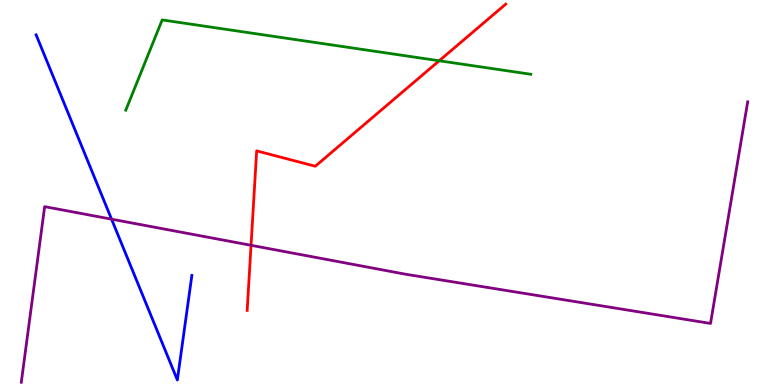[{'lines': ['blue', 'red'], 'intersections': []}, {'lines': ['green', 'red'], 'intersections': [{'x': 5.67, 'y': 8.42}]}, {'lines': ['purple', 'red'], 'intersections': [{'x': 3.24, 'y': 3.63}]}, {'lines': ['blue', 'green'], 'intersections': []}, {'lines': ['blue', 'purple'], 'intersections': [{'x': 1.44, 'y': 4.31}]}, {'lines': ['green', 'purple'], 'intersections': []}]